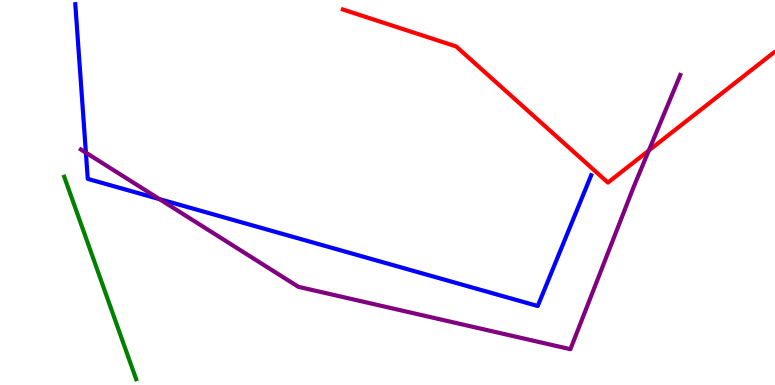[{'lines': ['blue', 'red'], 'intersections': []}, {'lines': ['green', 'red'], 'intersections': []}, {'lines': ['purple', 'red'], 'intersections': [{'x': 8.37, 'y': 6.09}]}, {'lines': ['blue', 'green'], 'intersections': []}, {'lines': ['blue', 'purple'], 'intersections': [{'x': 1.11, 'y': 6.03}, {'x': 2.06, 'y': 4.83}]}, {'lines': ['green', 'purple'], 'intersections': []}]